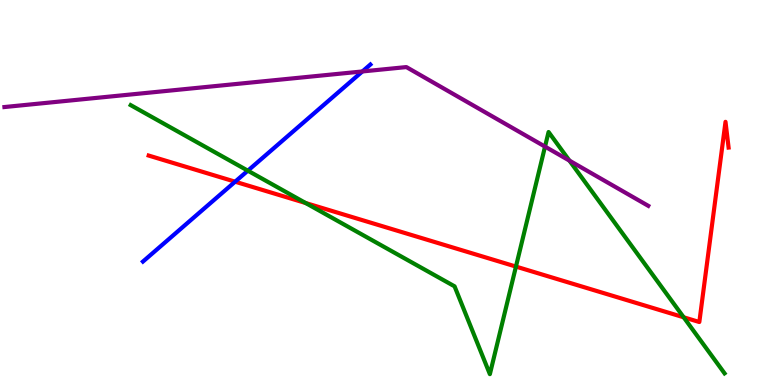[{'lines': ['blue', 'red'], 'intersections': [{'x': 3.03, 'y': 5.28}]}, {'lines': ['green', 'red'], 'intersections': [{'x': 3.94, 'y': 4.73}, {'x': 6.66, 'y': 3.08}, {'x': 8.82, 'y': 1.76}]}, {'lines': ['purple', 'red'], 'intersections': []}, {'lines': ['blue', 'green'], 'intersections': [{'x': 3.2, 'y': 5.57}]}, {'lines': ['blue', 'purple'], 'intersections': [{'x': 4.68, 'y': 8.14}]}, {'lines': ['green', 'purple'], 'intersections': [{'x': 7.03, 'y': 6.19}, {'x': 7.35, 'y': 5.83}]}]